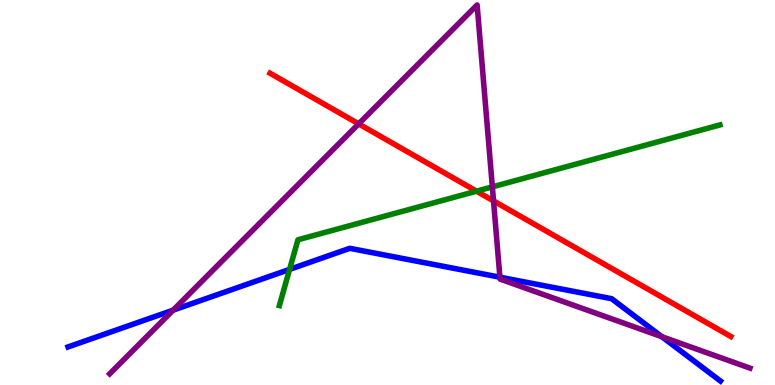[{'lines': ['blue', 'red'], 'intersections': []}, {'lines': ['green', 'red'], 'intersections': [{'x': 6.15, 'y': 5.03}]}, {'lines': ['purple', 'red'], 'intersections': [{'x': 4.63, 'y': 6.78}, {'x': 6.37, 'y': 4.78}]}, {'lines': ['blue', 'green'], 'intersections': [{'x': 3.74, 'y': 3.0}]}, {'lines': ['blue', 'purple'], 'intersections': [{'x': 2.23, 'y': 1.94}, {'x': 6.45, 'y': 2.8}, {'x': 8.54, 'y': 1.25}]}, {'lines': ['green', 'purple'], 'intersections': [{'x': 6.35, 'y': 5.15}]}]